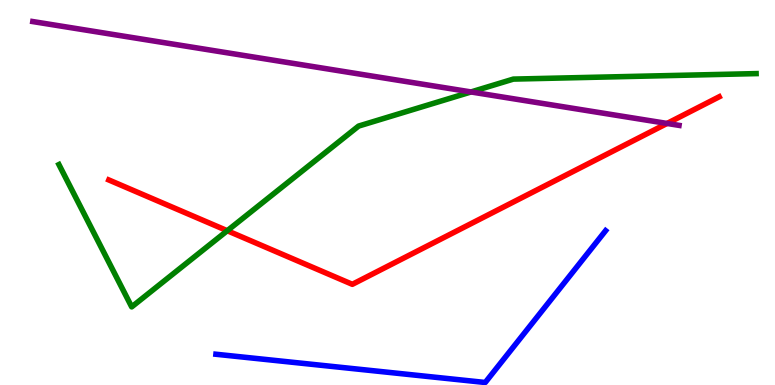[{'lines': ['blue', 'red'], 'intersections': []}, {'lines': ['green', 'red'], 'intersections': [{'x': 2.93, 'y': 4.01}]}, {'lines': ['purple', 'red'], 'intersections': [{'x': 8.61, 'y': 6.79}]}, {'lines': ['blue', 'green'], 'intersections': []}, {'lines': ['blue', 'purple'], 'intersections': []}, {'lines': ['green', 'purple'], 'intersections': [{'x': 6.08, 'y': 7.61}]}]